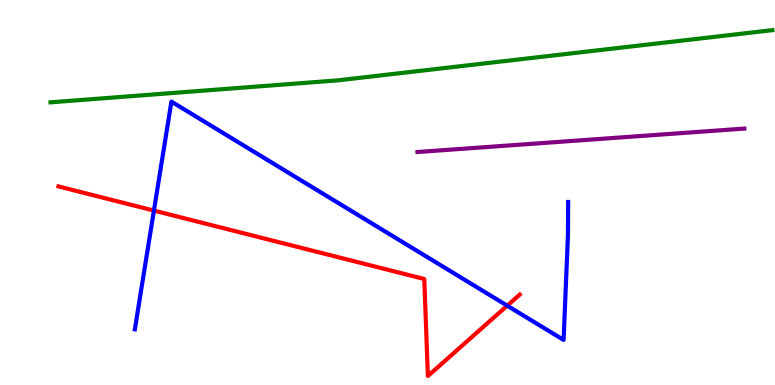[{'lines': ['blue', 'red'], 'intersections': [{'x': 1.99, 'y': 4.53}, {'x': 6.54, 'y': 2.06}]}, {'lines': ['green', 'red'], 'intersections': []}, {'lines': ['purple', 'red'], 'intersections': []}, {'lines': ['blue', 'green'], 'intersections': []}, {'lines': ['blue', 'purple'], 'intersections': []}, {'lines': ['green', 'purple'], 'intersections': []}]